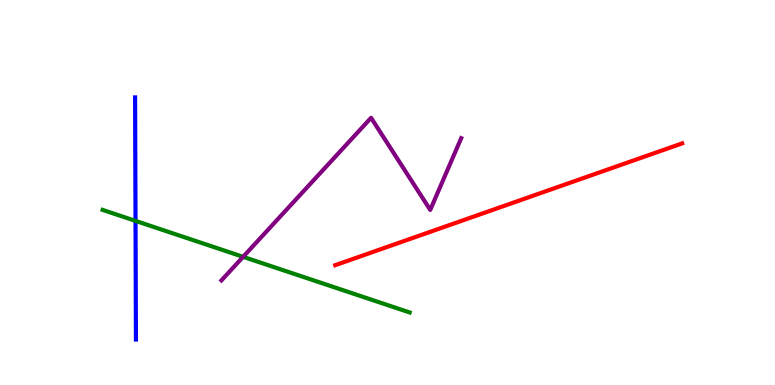[{'lines': ['blue', 'red'], 'intersections': []}, {'lines': ['green', 'red'], 'intersections': []}, {'lines': ['purple', 'red'], 'intersections': []}, {'lines': ['blue', 'green'], 'intersections': [{'x': 1.75, 'y': 4.26}]}, {'lines': ['blue', 'purple'], 'intersections': []}, {'lines': ['green', 'purple'], 'intersections': [{'x': 3.14, 'y': 3.33}]}]